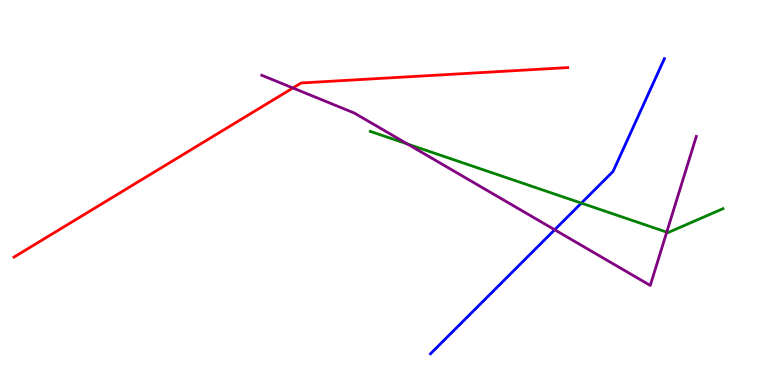[{'lines': ['blue', 'red'], 'intersections': []}, {'lines': ['green', 'red'], 'intersections': []}, {'lines': ['purple', 'red'], 'intersections': [{'x': 3.78, 'y': 7.71}]}, {'lines': ['blue', 'green'], 'intersections': [{'x': 7.5, 'y': 4.72}]}, {'lines': ['blue', 'purple'], 'intersections': [{'x': 7.16, 'y': 4.03}]}, {'lines': ['green', 'purple'], 'intersections': [{'x': 5.26, 'y': 6.26}, {'x': 8.6, 'y': 3.97}]}]